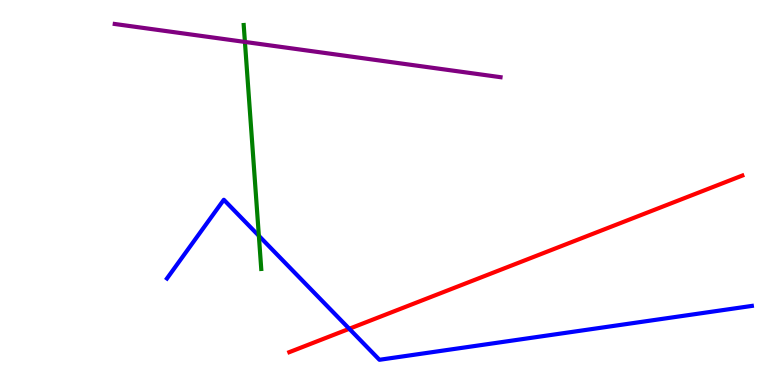[{'lines': ['blue', 'red'], 'intersections': [{'x': 4.51, 'y': 1.46}]}, {'lines': ['green', 'red'], 'intersections': []}, {'lines': ['purple', 'red'], 'intersections': []}, {'lines': ['blue', 'green'], 'intersections': [{'x': 3.34, 'y': 3.88}]}, {'lines': ['blue', 'purple'], 'intersections': []}, {'lines': ['green', 'purple'], 'intersections': [{'x': 3.16, 'y': 8.91}]}]